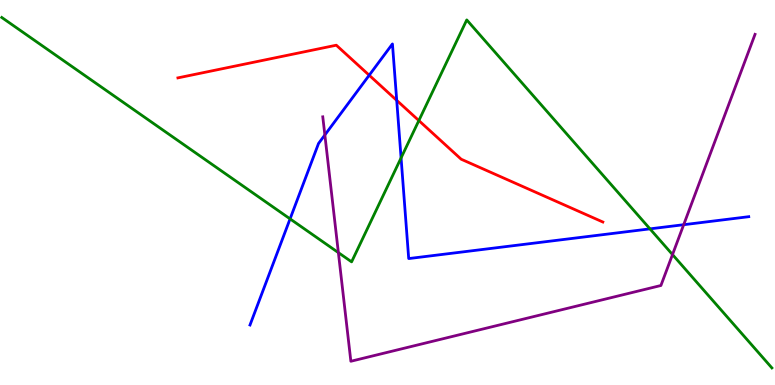[{'lines': ['blue', 'red'], 'intersections': [{'x': 4.76, 'y': 8.05}, {'x': 5.12, 'y': 7.39}]}, {'lines': ['green', 'red'], 'intersections': [{'x': 5.4, 'y': 6.87}]}, {'lines': ['purple', 'red'], 'intersections': []}, {'lines': ['blue', 'green'], 'intersections': [{'x': 3.74, 'y': 4.31}, {'x': 5.18, 'y': 5.9}, {'x': 8.39, 'y': 4.06}]}, {'lines': ['blue', 'purple'], 'intersections': [{'x': 4.19, 'y': 6.49}, {'x': 8.82, 'y': 4.16}]}, {'lines': ['green', 'purple'], 'intersections': [{'x': 4.37, 'y': 3.44}, {'x': 8.68, 'y': 3.39}]}]